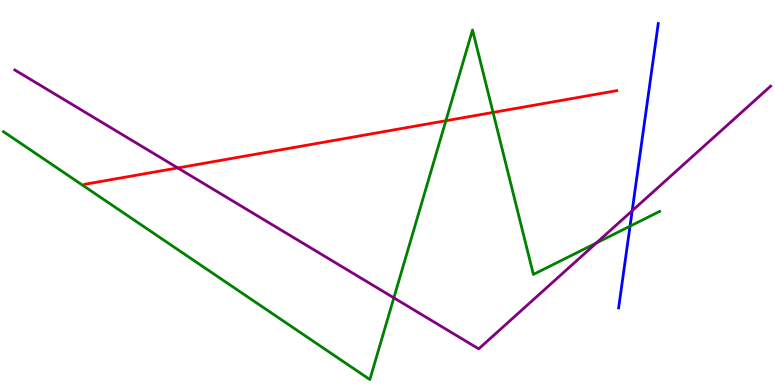[{'lines': ['blue', 'red'], 'intersections': []}, {'lines': ['green', 'red'], 'intersections': [{'x': 5.75, 'y': 6.86}, {'x': 6.36, 'y': 7.08}]}, {'lines': ['purple', 'red'], 'intersections': [{'x': 2.29, 'y': 5.64}]}, {'lines': ['blue', 'green'], 'intersections': [{'x': 8.13, 'y': 4.12}]}, {'lines': ['blue', 'purple'], 'intersections': [{'x': 8.16, 'y': 4.53}]}, {'lines': ['green', 'purple'], 'intersections': [{'x': 5.08, 'y': 2.26}, {'x': 7.69, 'y': 3.69}]}]